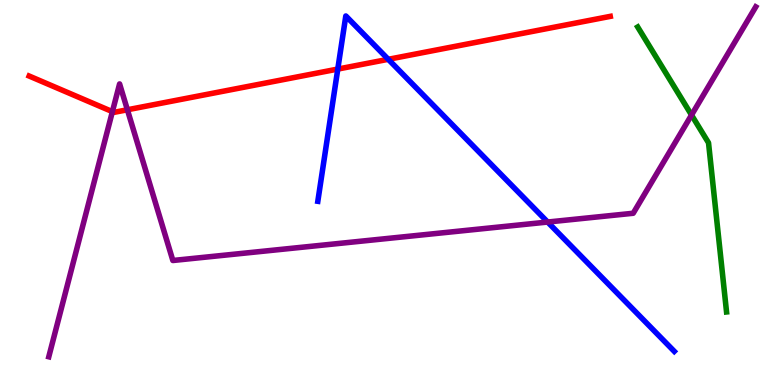[{'lines': ['blue', 'red'], 'intersections': [{'x': 4.36, 'y': 8.21}, {'x': 5.01, 'y': 8.46}]}, {'lines': ['green', 'red'], 'intersections': []}, {'lines': ['purple', 'red'], 'intersections': [{'x': 1.45, 'y': 7.1}, {'x': 1.64, 'y': 7.15}]}, {'lines': ['blue', 'green'], 'intersections': []}, {'lines': ['blue', 'purple'], 'intersections': [{'x': 7.07, 'y': 4.23}]}, {'lines': ['green', 'purple'], 'intersections': [{'x': 8.92, 'y': 7.01}]}]